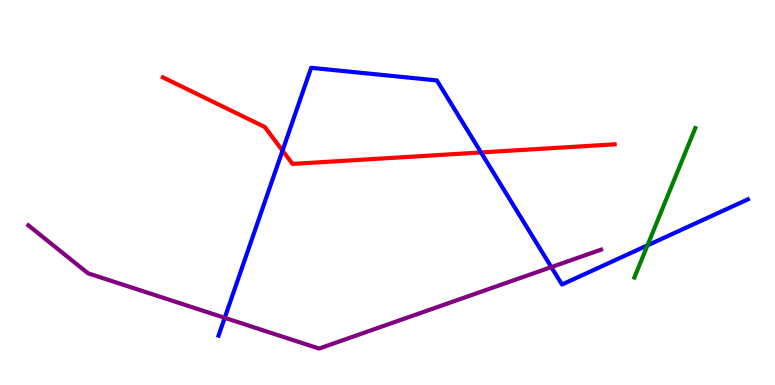[{'lines': ['blue', 'red'], 'intersections': [{'x': 3.65, 'y': 6.09}, {'x': 6.21, 'y': 6.04}]}, {'lines': ['green', 'red'], 'intersections': []}, {'lines': ['purple', 'red'], 'intersections': []}, {'lines': ['blue', 'green'], 'intersections': [{'x': 8.35, 'y': 3.63}]}, {'lines': ['blue', 'purple'], 'intersections': [{'x': 2.9, 'y': 1.74}, {'x': 7.11, 'y': 3.06}]}, {'lines': ['green', 'purple'], 'intersections': []}]